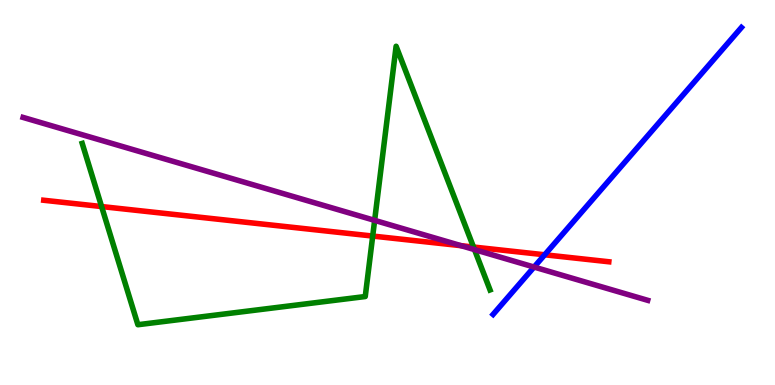[{'lines': ['blue', 'red'], 'intersections': [{'x': 7.03, 'y': 3.38}]}, {'lines': ['green', 'red'], 'intersections': [{'x': 1.31, 'y': 4.64}, {'x': 4.81, 'y': 3.87}, {'x': 6.11, 'y': 3.58}]}, {'lines': ['purple', 'red'], 'intersections': [{'x': 5.95, 'y': 3.62}]}, {'lines': ['blue', 'green'], 'intersections': []}, {'lines': ['blue', 'purple'], 'intersections': [{'x': 6.89, 'y': 3.06}]}, {'lines': ['green', 'purple'], 'intersections': [{'x': 4.83, 'y': 4.28}, {'x': 6.12, 'y': 3.52}]}]